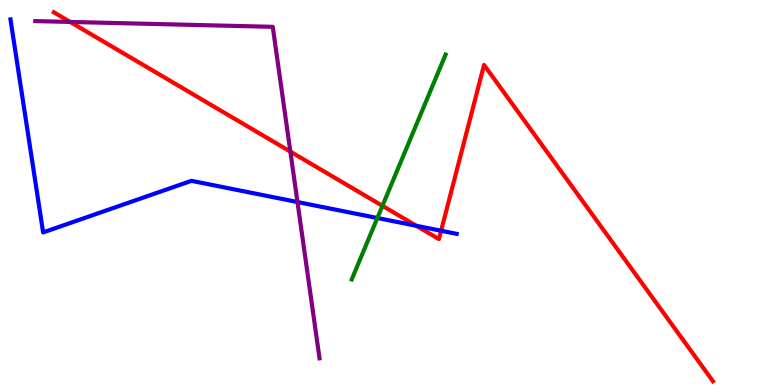[{'lines': ['blue', 'red'], 'intersections': [{'x': 5.37, 'y': 4.13}, {'x': 5.69, 'y': 4.01}]}, {'lines': ['green', 'red'], 'intersections': [{'x': 4.93, 'y': 4.65}]}, {'lines': ['purple', 'red'], 'intersections': [{'x': 0.906, 'y': 9.43}, {'x': 3.75, 'y': 6.06}]}, {'lines': ['blue', 'green'], 'intersections': [{'x': 4.87, 'y': 4.34}]}, {'lines': ['blue', 'purple'], 'intersections': [{'x': 3.84, 'y': 4.75}]}, {'lines': ['green', 'purple'], 'intersections': []}]